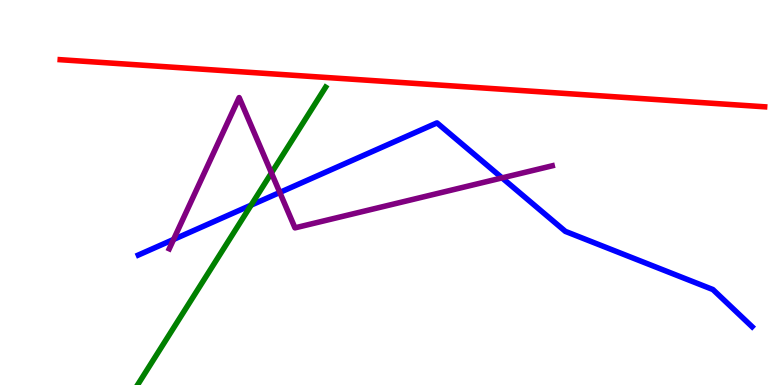[{'lines': ['blue', 'red'], 'intersections': []}, {'lines': ['green', 'red'], 'intersections': []}, {'lines': ['purple', 'red'], 'intersections': []}, {'lines': ['blue', 'green'], 'intersections': [{'x': 3.24, 'y': 4.67}]}, {'lines': ['blue', 'purple'], 'intersections': [{'x': 2.24, 'y': 3.78}, {'x': 3.61, 'y': 5.0}, {'x': 6.48, 'y': 5.38}]}, {'lines': ['green', 'purple'], 'intersections': [{'x': 3.5, 'y': 5.51}]}]